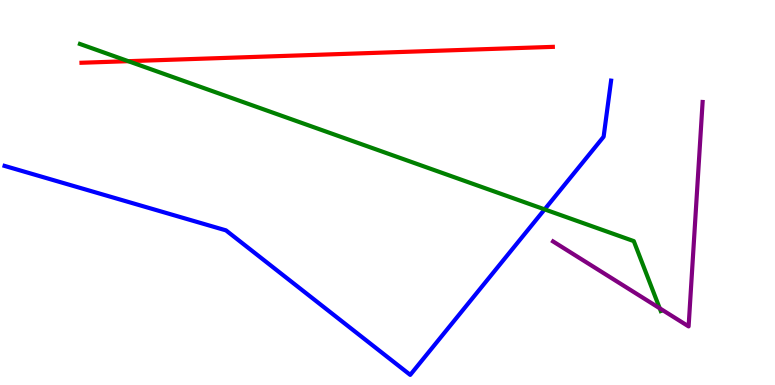[{'lines': ['blue', 'red'], 'intersections': []}, {'lines': ['green', 'red'], 'intersections': [{'x': 1.66, 'y': 8.41}]}, {'lines': ['purple', 'red'], 'intersections': []}, {'lines': ['blue', 'green'], 'intersections': [{'x': 7.03, 'y': 4.56}]}, {'lines': ['blue', 'purple'], 'intersections': []}, {'lines': ['green', 'purple'], 'intersections': [{'x': 8.51, 'y': 1.99}]}]